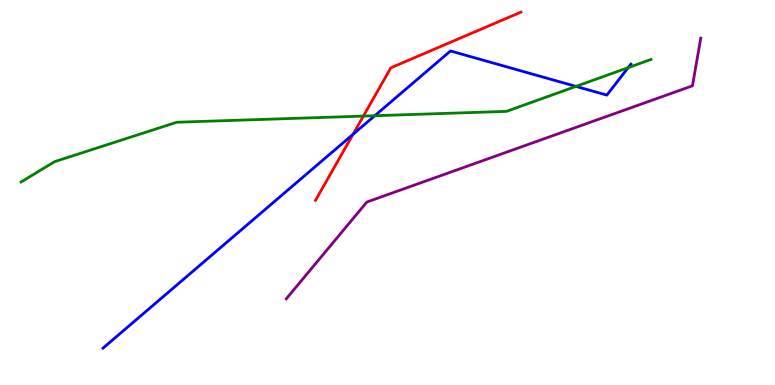[{'lines': ['blue', 'red'], 'intersections': [{'x': 4.56, 'y': 6.51}]}, {'lines': ['green', 'red'], 'intersections': [{'x': 4.69, 'y': 6.98}]}, {'lines': ['purple', 'red'], 'intersections': []}, {'lines': ['blue', 'green'], 'intersections': [{'x': 4.84, 'y': 6.99}, {'x': 7.43, 'y': 7.76}, {'x': 8.11, 'y': 8.24}]}, {'lines': ['blue', 'purple'], 'intersections': []}, {'lines': ['green', 'purple'], 'intersections': []}]